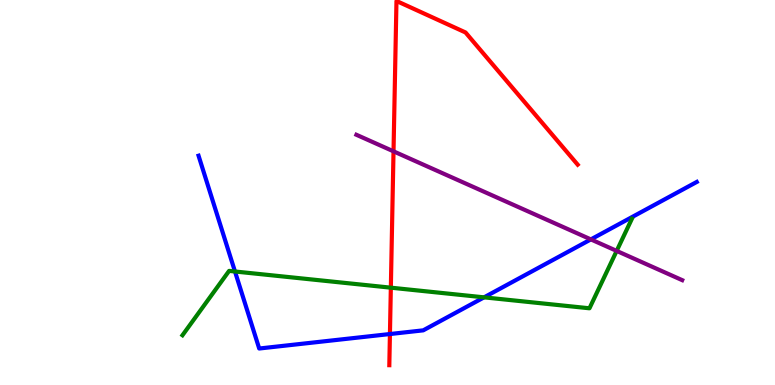[{'lines': ['blue', 'red'], 'intersections': [{'x': 5.03, 'y': 1.32}]}, {'lines': ['green', 'red'], 'intersections': [{'x': 5.04, 'y': 2.53}]}, {'lines': ['purple', 'red'], 'intersections': [{'x': 5.08, 'y': 6.07}]}, {'lines': ['blue', 'green'], 'intersections': [{'x': 3.03, 'y': 2.95}, {'x': 6.25, 'y': 2.28}]}, {'lines': ['blue', 'purple'], 'intersections': [{'x': 7.62, 'y': 3.78}]}, {'lines': ['green', 'purple'], 'intersections': [{'x': 7.96, 'y': 3.48}]}]